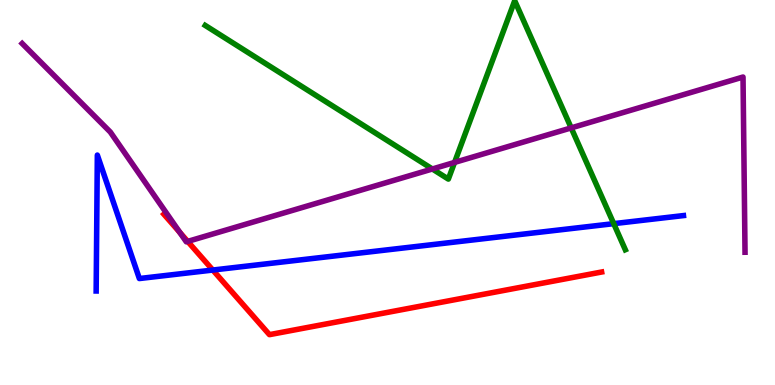[{'lines': ['blue', 'red'], 'intersections': [{'x': 2.75, 'y': 2.99}]}, {'lines': ['green', 'red'], 'intersections': []}, {'lines': ['purple', 'red'], 'intersections': [{'x': 2.32, 'y': 3.96}, {'x': 2.42, 'y': 3.73}]}, {'lines': ['blue', 'green'], 'intersections': [{'x': 7.92, 'y': 4.19}]}, {'lines': ['blue', 'purple'], 'intersections': []}, {'lines': ['green', 'purple'], 'intersections': [{'x': 5.58, 'y': 5.61}, {'x': 5.87, 'y': 5.78}, {'x': 7.37, 'y': 6.68}]}]